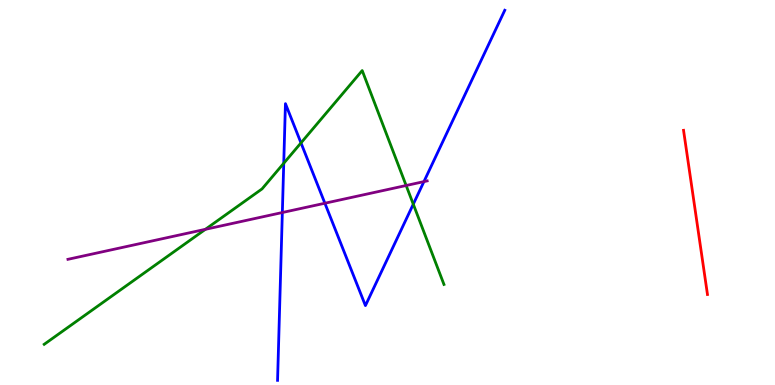[{'lines': ['blue', 'red'], 'intersections': []}, {'lines': ['green', 'red'], 'intersections': []}, {'lines': ['purple', 'red'], 'intersections': []}, {'lines': ['blue', 'green'], 'intersections': [{'x': 3.66, 'y': 5.76}, {'x': 3.88, 'y': 6.29}, {'x': 5.33, 'y': 4.7}]}, {'lines': ['blue', 'purple'], 'intersections': [{'x': 3.64, 'y': 4.48}, {'x': 4.19, 'y': 4.72}, {'x': 5.47, 'y': 5.28}]}, {'lines': ['green', 'purple'], 'intersections': [{'x': 2.65, 'y': 4.04}, {'x': 5.24, 'y': 5.18}]}]